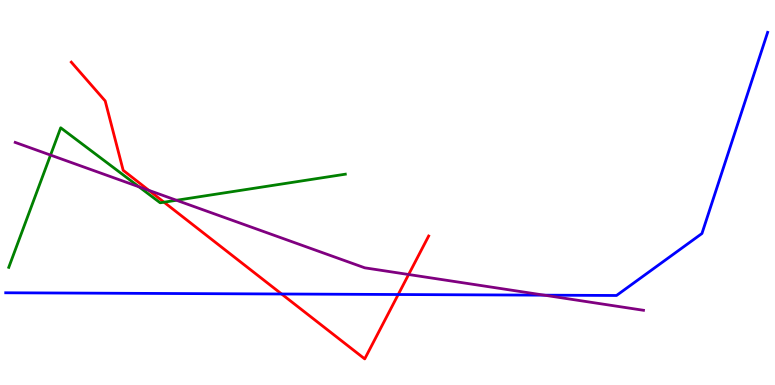[{'lines': ['blue', 'red'], 'intersections': [{'x': 3.63, 'y': 2.36}, {'x': 5.14, 'y': 2.35}]}, {'lines': ['green', 'red'], 'intersections': [{'x': 2.12, 'y': 4.75}]}, {'lines': ['purple', 'red'], 'intersections': [{'x': 1.92, 'y': 5.06}, {'x': 5.27, 'y': 2.87}]}, {'lines': ['blue', 'green'], 'intersections': []}, {'lines': ['blue', 'purple'], 'intersections': [{'x': 7.02, 'y': 2.33}]}, {'lines': ['green', 'purple'], 'intersections': [{'x': 0.652, 'y': 5.97}, {'x': 1.79, 'y': 5.15}, {'x': 2.28, 'y': 4.8}]}]